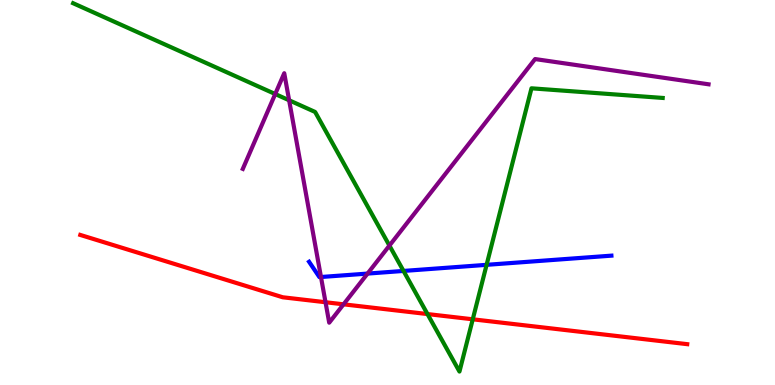[{'lines': ['blue', 'red'], 'intersections': []}, {'lines': ['green', 'red'], 'intersections': [{'x': 5.52, 'y': 1.84}, {'x': 6.1, 'y': 1.71}]}, {'lines': ['purple', 'red'], 'intersections': [{'x': 4.2, 'y': 2.15}, {'x': 4.43, 'y': 2.1}]}, {'lines': ['blue', 'green'], 'intersections': [{'x': 5.21, 'y': 2.96}, {'x': 6.28, 'y': 3.12}]}, {'lines': ['blue', 'purple'], 'intersections': [{'x': 4.14, 'y': 2.81}, {'x': 4.74, 'y': 2.89}]}, {'lines': ['green', 'purple'], 'intersections': [{'x': 3.55, 'y': 7.56}, {'x': 3.73, 'y': 7.4}, {'x': 5.02, 'y': 3.62}]}]